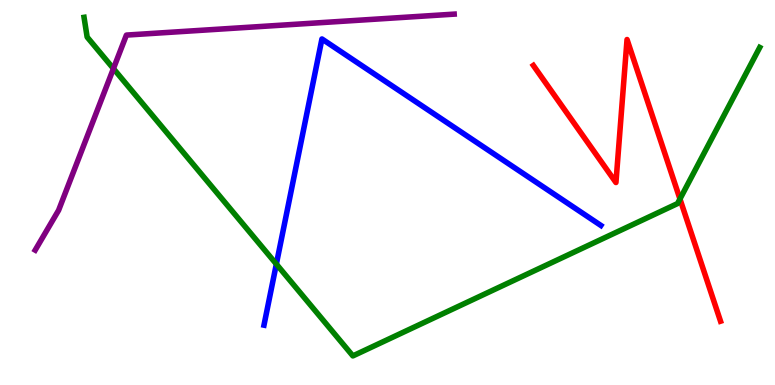[{'lines': ['blue', 'red'], 'intersections': []}, {'lines': ['green', 'red'], 'intersections': [{'x': 8.77, 'y': 4.83}]}, {'lines': ['purple', 'red'], 'intersections': []}, {'lines': ['blue', 'green'], 'intersections': [{'x': 3.57, 'y': 3.14}]}, {'lines': ['blue', 'purple'], 'intersections': []}, {'lines': ['green', 'purple'], 'intersections': [{'x': 1.46, 'y': 8.22}]}]